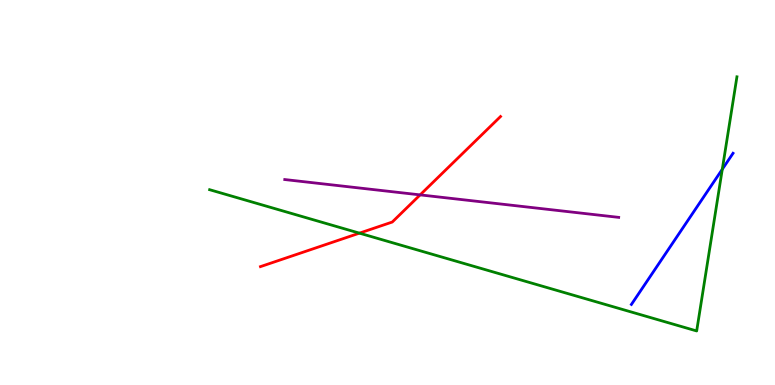[{'lines': ['blue', 'red'], 'intersections': []}, {'lines': ['green', 'red'], 'intersections': [{'x': 4.64, 'y': 3.94}]}, {'lines': ['purple', 'red'], 'intersections': [{'x': 5.42, 'y': 4.94}]}, {'lines': ['blue', 'green'], 'intersections': [{'x': 9.32, 'y': 5.6}]}, {'lines': ['blue', 'purple'], 'intersections': []}, {'lines': ['green', 'purple'], 'intersections': []}]